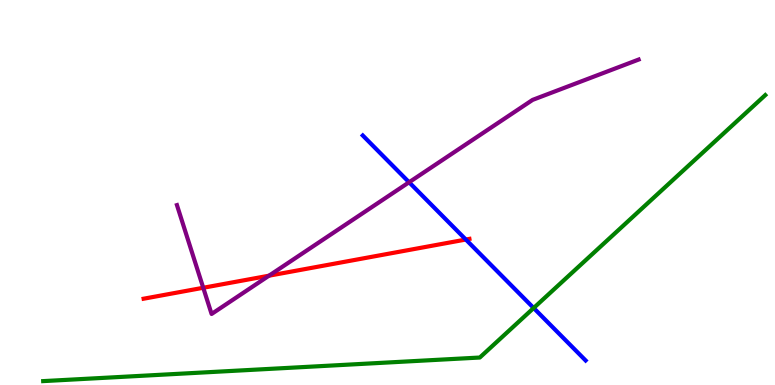[{'lines': ['blue', 'red'], 'intersections': [{'x': 6.01, 'y': 3.78}]}, {'lines': ['green', 'red'], 'intersections': []}, {'lines': ['purple', 'red'], 'intersections': [{'x': 2.62, 'y': 2.53}, {'x': 3.47, 'y': 2.84}]}, {'lines': ['blue', 'green'], 'intersections': [{'x': 6.89, 'y': 2.0}]}, {'lines': ['blue', 'purple'], 'intersections': [{'x': 5.28, 'y': 5.27}]}, {'lines': ['green', 'purple'], 'intersections': []}]